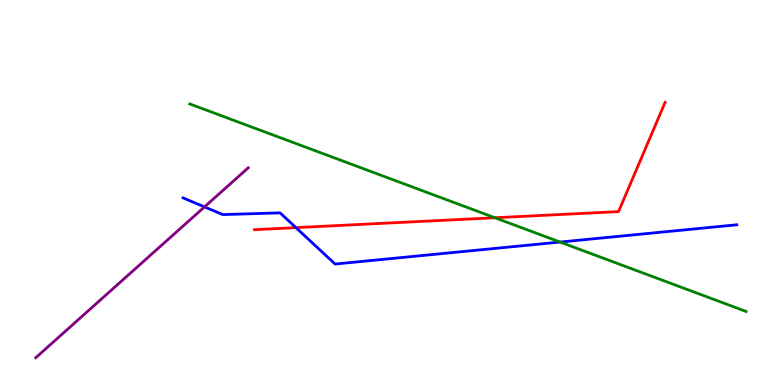[{'lines': ['blue', 'red'], 'intersections': [{'x': 3.82, 'y': 4.09}]}, {'lines': ['green', 'red'], 'intersections': [{'x': 6.39, 'y': 4.34}]}, {'lines': ['purple', 'red'], 'intersections': []}, {'lines': ['blue', 'green'], 'intersections': [{'x': 7.23, 'y': 3.71}]}, {'lines': ['blue', 'purple'], 'intersections': [{'x': 2.64, 'y': 4.63}]}, {'lines': ['green', 'purple'], 'intersections': []}]